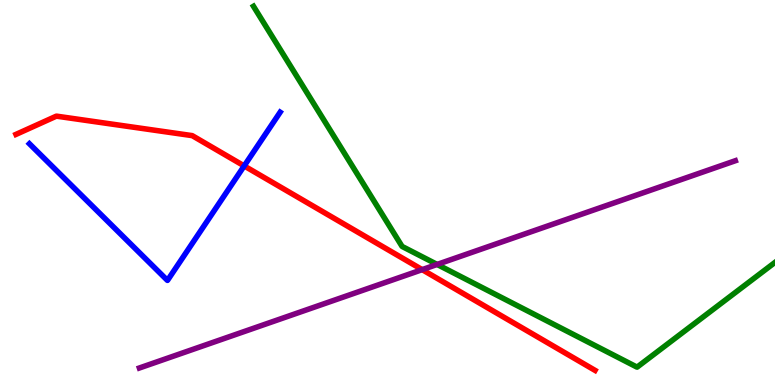[{'lines': ['blue', 'red'], 'intersections': [{'x': 3.15, 'y': 5.69}]}, {'lines': ['green', 'red'], 'intersections': []}, {'lines': ['purple', 'red'], 'intersections': [{'x': 5.45, 'y': 3.0}]}, {'lines': ['blue', 'green'], 'intersections': []}, {'lines': ['blue', 'purple'], 'intersections': []}, {'lines': ['green', 'purple'], 'intersections': [{'x': 5.64, 'y': 3.13}]}]